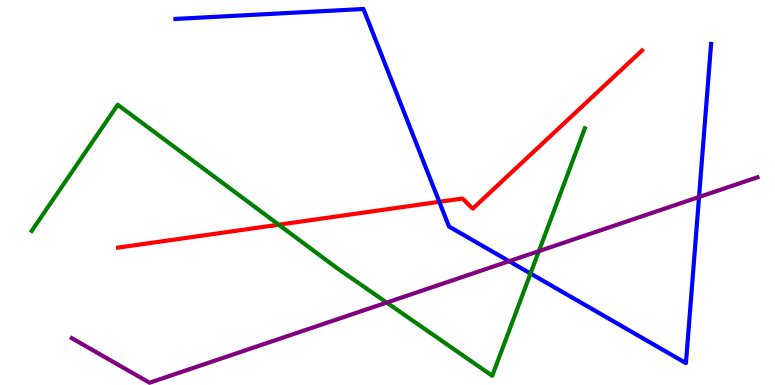[{'lines': ['blue', 'red'], 'intersections': [{'x': 5.67, 'y': 4.76}]}, {'lines': ['green', 'red'], 'intersections': [{'x': 3.6, 'y': 4.16}]}, {'lines': ['purple', 'red'], 'intersections': []}, {'lines': ['blue', 'green'], 'intersections': [{'x': 6.85, 'y': 2.9}]}, {'lines': ['blue', 'purple'], 'intersections': [{'x': 6.57, 'y': 3.22}, {'x': 9.02, 'y': 4.88}]}, {'lines': ['green', 'purple'], 'intersections': [{'x': 4.99, 'y': 2.14}, {'x': 6.95, 'y': 3.48}]}]